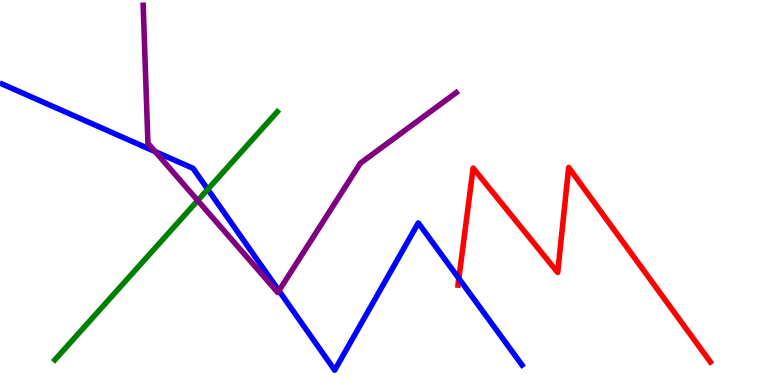[{'lines': ['blue', 'red'], 'intersections': [{'x': 5.92, 'y': 2.77}]}, {'lines': ['green', 'red'], 'intersections': []}, {'lines': ['purple', 'red'], 'intersections': []}, {'lines': ['blue', 'green'], 'intersections': [{'x': 2.68, 'y': 5.08}]}, {'lines': ['blue', 'purple'], 'intersections': [{'x': 2.0, 'y': 6.06}, {'x': 3.6, 'y': 2.45}]}, {'lines': ['green', 'purple'], 'intersections': [{'x': 2.55, 'y': 4.79}]}]